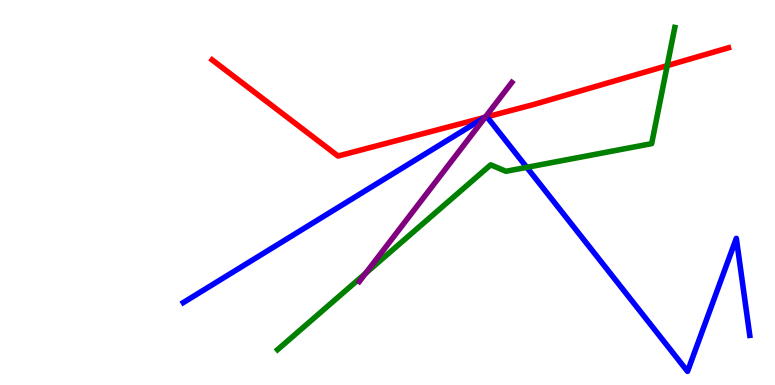[{'lines': ['blue', 'red'], 'intersections': [{'x': 6.25, 'y': 6.95}, {'x': 6.28, 'y': 6.97}]}, {'lines': ['green', 'red'], 'intersections': [{'x': 8.61, 'y': 8.3}]}, {'lines': ['purple', 'red'], 'intersections': [{'x': 6.26, 'y': 6.95}]}, {'lines': ['blue', 'green'], 'intersections': [{'x': 6.8, 'y': 5.65}]}, {'lines': ['blue', 'purple'], 'intersections': [{'x': 6.26, 'y': 6.96}]}, {'lines': ['green', 'purple'], 'intersections': [{'x': 4.72, 'y': 2.9}]}]